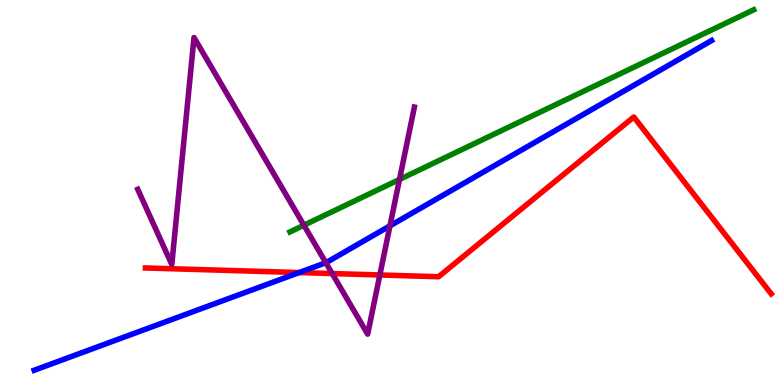[{'lines': ['blue', 'red'], 'intersections': [{'x': 3.86, 'y': 2.92}]}, {'lines': ['green', 'red'], 'intersections': []}, {'lines': ['purple', 'red'], 'intersections': [{'x': 4.29, 'y': 2.89}, {'x': 4.9, 'y': 2.86}]}, {'lines': ['blue', 'green'], 'intersections': []}, {'lines': ['blue', 'purple'], 'intersections': [{'x': 4.2, 'y': 3.18}, {'x': 5.03, 'y': 4.13}]}, {'lines': ['green', 'purple'], 'intersections': [{'x': 3.92, 'y': 4.15}, {'x': 5.15, 'y': 5.34}]}]